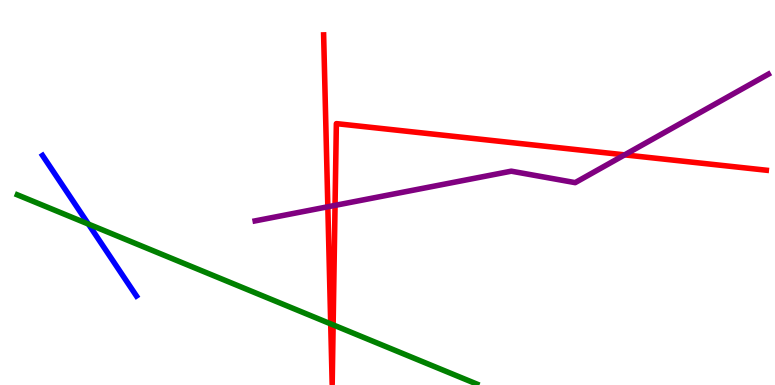[{'lines': ['blue', 'red'], 'intersections': []}, {'lines': ['green', 'red'], 'intersections': [{'x': 4.27, 'y': 1.59}, {'x': 4.3, 'y': 1.56}]}, {'lines': ['purple', 'red'], 'intersections': [{'x': 4.23, 'y': 4.63}, {'x': 4.32, 'y': 4.67}, {'x': 8.06, 'y': 5.98}]}, {'lines': ['blue', 'green'], 'intersections': [{'x': 1.14, 'y': 4.18}]}, {'lines': ['blue', 'purple'], 'intersections': []}, {'lines': ['green', 'purple'], 'intersections': []}]